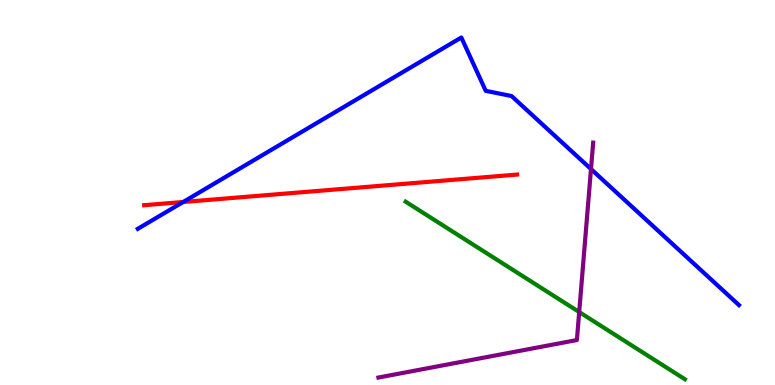[{'lines': ['blue', 'red'], 'intersections': [{'x': 2.36, 'y': 4.75}]}, {'lines': ['green', 'red'], 'intersections': []}, {'lines': ['purple', 'red'], 'intersections': []}, {'lines': ['blue', 'green'], 'intersections': []}, {'lines': ['blue', 'purple'], 'intersections': [{'x': 7.63, 'y': 5.61}]}, {'lines': ['green', 'purple'], 'intersections': [{'x': 7.47, 'y': 1.9}]}]